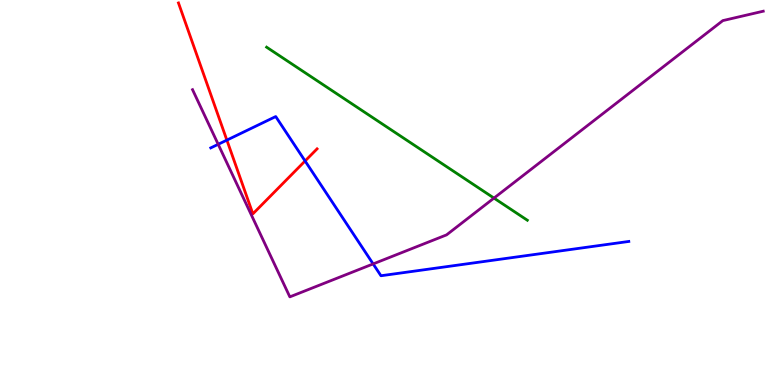[{'lines': ['blue', 'red'], 'intersections': [{'x': 2.93, 'y': 6.36}, {'x': 3.94, 'y': 5.82}]}, {'lines': ['green', 'red'], 'intersections': []}, {'lines': ['purple', 'red'], 'intersections': []}, {'lines': ['blue', 'green'], 'intersections': []}, {'lines': ['blue', 'purple'], 'intersections': [{'x': 2.82, 'y': 6.25}, {'x': 4.81, 'y': 3.14}]}, {'lines': ['green', 'purple'], 'intersections': [{'x': 6.37, 'y': 4.85}]}]